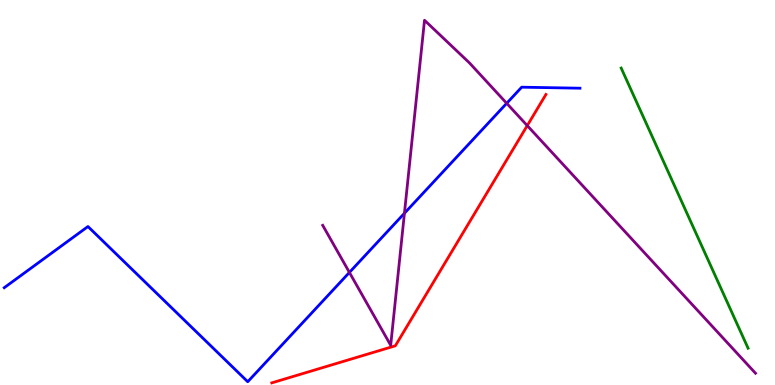[{'lines': ['blue', 'red'], 'intersections': []}, {'lines': ['green', 'red'], 'intersections': []}, {'lines': ['purple', 'red'], 'intersections': [{'x': 6.8, 'y': 6.74}]}, {'lines': ['blue', 'green'], 'intersections': []}, {'lines': ['blue', 'purple'], 'intersections': [{'x': 4.51, 'y': 2.92}, {'x': 5.22, 'y': 4.46}, {'x': 6.54, 'y': 7.32}]}, {'lines': ['green', 'purple'], 'intersections': []}]